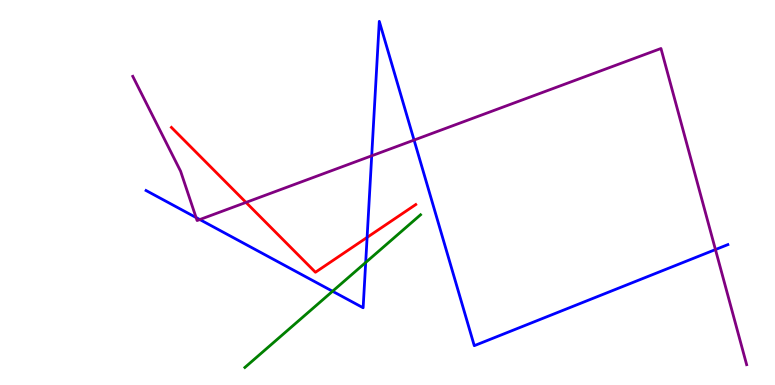[{'lines': ['blue', 'red'], 'intersections': [{'x': 4.74, 'y': 3.83}]}, {'lines': ['green', 'red'], 'intersections': []}, {'lines': ['purple', 'red'], 'intersections': [{'x': 3.17, 'y': 4.74}]}, {'lines': ['blue', 'green'], 'intersections': [{'x': 4.29, 'y': 2.43}, {'x': 4.72, 'y': 3.18}]}, {'lines': ['blue', 'purple'], 'intersections': [{'x': 2.53, 'y': 4.35}, {'x': 2.58, 'y': 4.3}, {'x': 4.8, 'y': 5.95}, {'x': 5.34, 'y': 6.36}, {'x': 9.23, 'y': 3.52}]}, {'lines': ['green', 'purple'], 'intersections': []}]